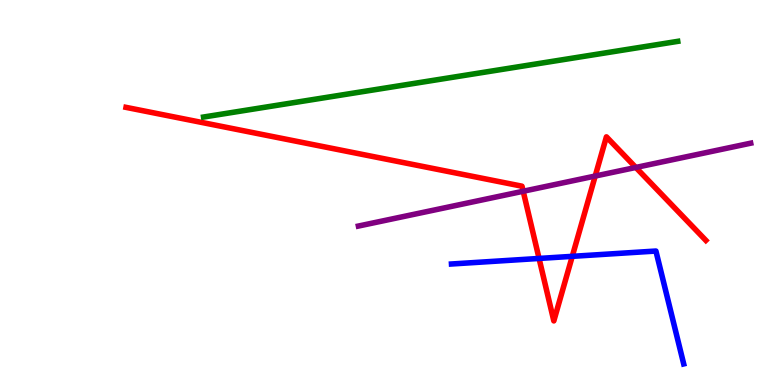[{'lines': ['blue', 'red'], 'intersections': [{'x': 6.96, 'y': 3.29}, {'x': 7.38, 'y': 3.34}]}, {'lines': ['green', 'red'], 'intersections': []}, {'lines': ['purple', 'red'], 'intersections': [{'x': 6.75, 'y': 5.03}, {'x': 7.68, 'y': 5.43}, {'x': 8.2, 'y': 5.65}]}, {'lines': ['blue', 'green'], 'intersections': []}, {'lines': ['blue', 'purple'], 'intersections': []}, {'lines': ['green', 'purple'], 'intersections': []}]